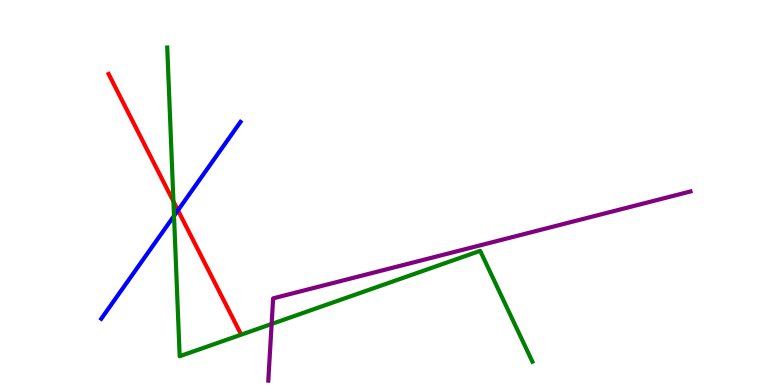[{'lines': ['blue', 'red'], 'intersections': [{'x': 2.3, 'y': 4.54}]}, {'lines': ['green', 'red'], 'intersections': [{'x': 2.24, 'y': 4.77}]}, {'lines': ['purple', 'red'], 'intersections': []}, {'lines': ['blue', 'green'], 'intersections': [{'x': 2.25, 'y': 4.39}]}, {'lines': ['blue', 'purple'], 'intersections': []}, {'lines': ['green', 'purple'], 'intersections': [{'x': 3.5, 'y': 1.58}]}]